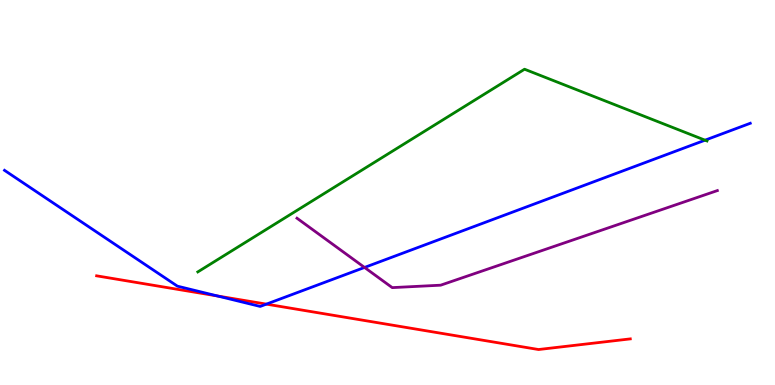[{'lines': ['blue', 'red'], 'intersections': [{'x': 2.81, 'y': 2.31}, {'x': 3.44, 'y': 2.1}]}, {'lines': ['green', 'red'], 'intersections': []}, {'lines': ['purple', 'red'], 'intersections': []}, {'lines': ['blue', 'green'], 'intersections': [{'x': 9.1, 'y': 6.36}]}, {'lines': ['blue', 'purple'], 'intersections': [{'x': 4.7, 'y': 3.05}]}, {'lines': ['green', 'purple'], 'intersections': []}]